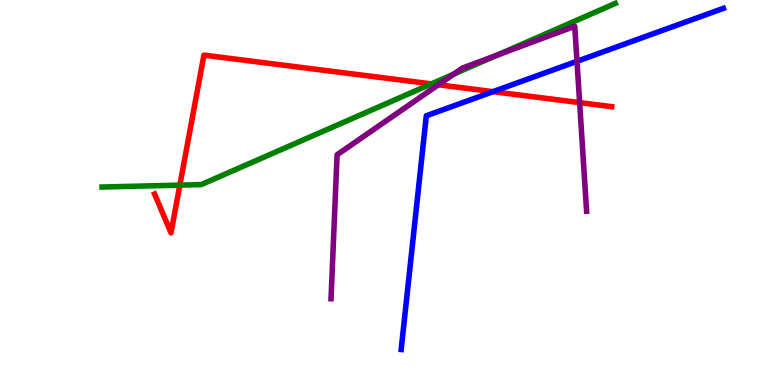[{'lines': ['blue', 'red'], 'intersections': [{'x': 6.36, 'y': 7.62}]}, {'lines': ['green', 'red'], 'intersections': [{'x': 2.32, 'y': 5.19}, {'x': 5.57, 'y': 7.82}]}, {'lines': ['purple', 'red'], 'intersections': [{'x': 5.66, 'y': 7.8}, {'x': 7.48, 'y': 7.33}]}, {'lines': ['blue', 'green'], 'intersections': []}, {'lines': ['blue', 'purple'], 'intersections': [{'x': 7.44, 'y': 8.41}]}, {'lines': ['green', 'purple'], 'intersections': [{'x': 5.86, 'y': 8.08}, {'x': 6.41, 'y': 8.56}]}]